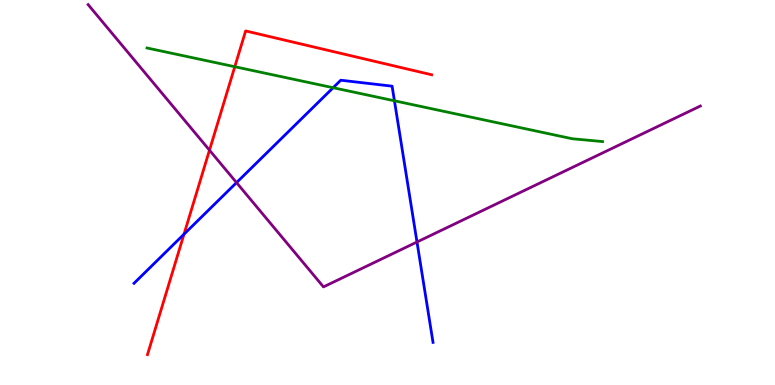[{'lines': ['blue', 'red'], 'intersections': [{'x': 2.37, 'y': 3.92}]}, {'lines': ['green', 'red'], 'intersections': [{'x': 3.03, 'y': 8.27}]}, {'lines': ['purple', 'red'], 'intersections': [{'x': 2.7, 'y': 6.1}]}, {'lines': ['blue', 'green'], 'intersections': [{'x': 4.3, 'y': 7.72}, {'x': 5.09, 'y': 7.38}]}, {'lines': ['blue', 'purple'], 'intersections': [{'x': 3.05, 'y': 5.26}, {'x': 5.38, 'y': 3.71}]}, {'lines': ['green', 'purple'], 'intersections': []}]